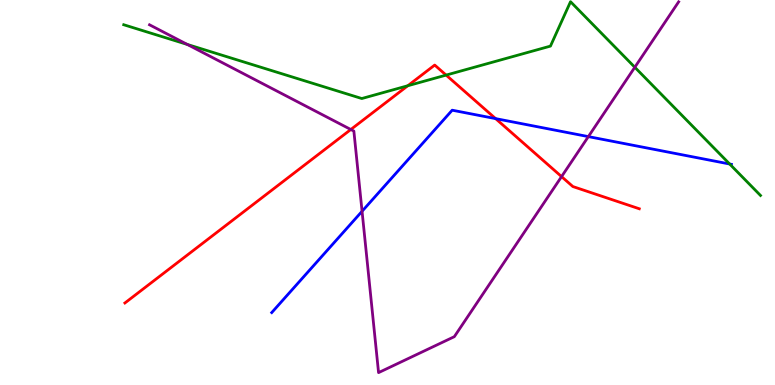[{'lines': ['blue', 'red'], 'intersections': [{'x': 6.39, 'y': 6.92}]}, {'lines': ['green', 'red'], 'intersections': [{'x': 5.26, 'y': 7.77}, {'x': 5.76, 'y': 8.05}]}, {'lines': ['purple', 'red'], 'intersections': [{'x': 4.53, 'y': 6.64}, {'x': 7.25, 'y': 5.41}]}, {'lines': ['blue', 'green'], 'intersections': [{'x': 9.41, 'y': 5.74}]}, {'lines': ['blue', 'purple'], 'intersections': [{'x': 4.67, 'y': 4.51}, {'x': 7.59, 'y': 6.45}]}, {'lines': ['green', 'purple'], 'intersections': [{'x': 2.42, 'y': 8.85}, {'x': 8.19, 'y': 8.25}]}]